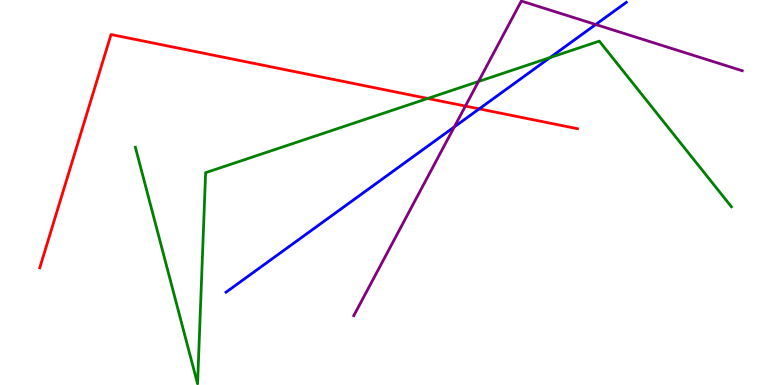[{'lines': ['blue', 'red'], 'intersections': [{'x': 6.18, 'y': 7.17}]}, {'lines': ['green', 'red'], 'intersections': [{'x': 5.52, 'y': 7.44}]}, {'lines': ['purple', 'red'], 'intersections': [{'x': 6.01, 'y': 7.24}]}, {'lines': ['blue', 'green'], 'intersections': [{'x': 7.1, 'y': 8.5}]}, {'lines': ['blue', 'purple'], 'intersections': [{'x': 5.86, 'y': 6.7}, {'x': 7.69, 'y': 9.36}]}, {'lines': ['green', 'purple'], 'intersections': [{'x': 6.17, 'y': 7.88}]}]